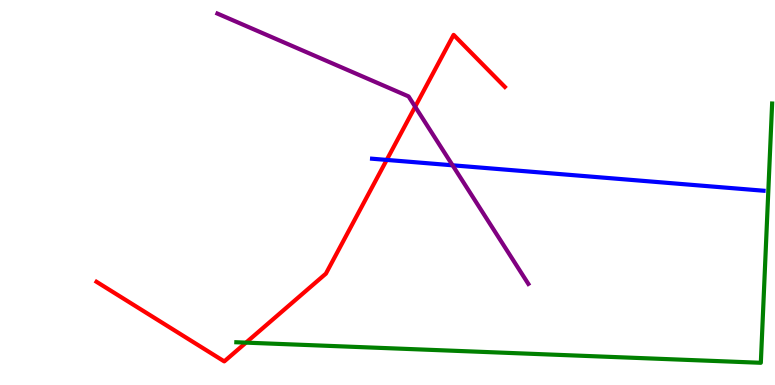[{'lines': ['blue', 'red'], 'intersections': [{'x': 4.99, 'y': 5.85}]}, {'lines': ['green', 'red'], 'intersections': [{'x': 3.17, 'y': 1.1}]}, {'lines': ['purple', 'red'], 'intersections': [{'x': 5.36, 'y': 7.23}]}, {'lines': ['blue', 'green'], 'intersections': []}, {'lines': ['blue', 'purple'], 'intersections': [{'x': 5.84, 'y': 5.71}]}, {'lines': ['green', 'purple'], 'intersections': []}]